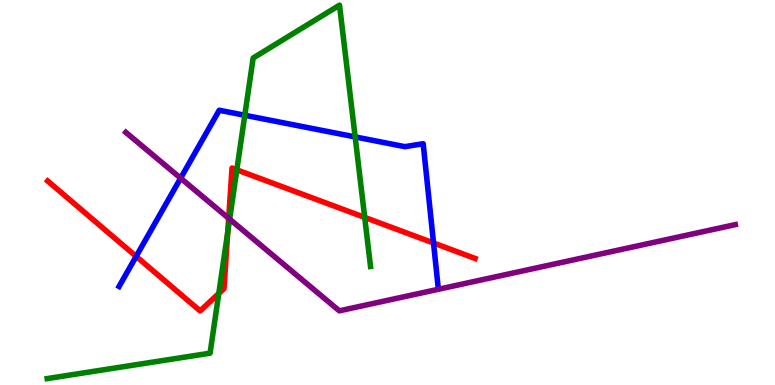[{'lines': ['blue', 'red'], 'intersections': [{'x': 1.76, 'y': 3.34}, {'x': 5.59, 'y': 3.69}]}, {'lines': ['green', 'red'], 'intersections': [{'x': 2.82, 'y': 2.38}, {'x': 2.94, 'y': 3.98}, {'x': 3.06, 'y': 5.59}, {'x': 4.71, 'y': 4.35}]}, {'lines': ['purple', 'red'], 'intersections': [{'x': 2.95, 'y': 4.33}]}, {'lines': ['blue', 'green'], 'intersections': [{'x': 3.16, 'y': 7.01}, {'x': 4.58, 'y': 6.44}]}, {'lines': ['blue', 'purple'], 'intersections': [{'x': 2.33, 'y': 5.37}]}, {'lines': ['green', 'purple'], 'intersections': [{'x': 2.96, 'y': 4.31}]}]